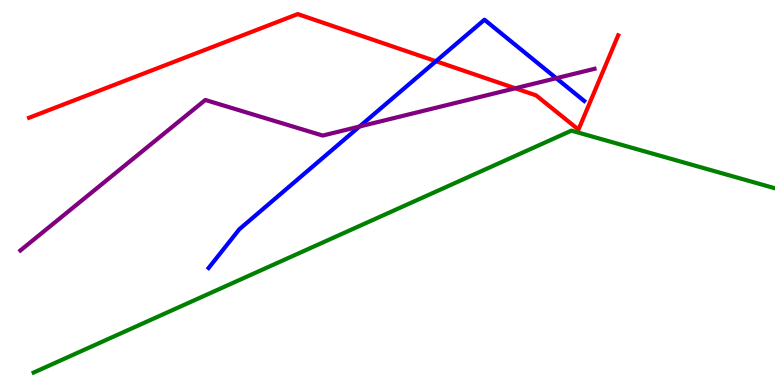[{'lines': ['blue', 'red'], 'intersections': [{'x': 5.63, 'y': 8.41}]}, {'lines': ['green', 'red'], 'intersections': []}, {'lines': ['purple', 'red'], 'intersections': [{'x': 6.65, 'y': 7.71}]}, {'lines': ['blue', 'green'], 'intersections': []}, {'lines': ['blue', 'purple'], 'intersections': [{'x': 4.64, 'y': 6.71}, {'x': 7.18, 'y': 7.97}]}, {'lines': ['green', 'purple'], 'intersections': []}]